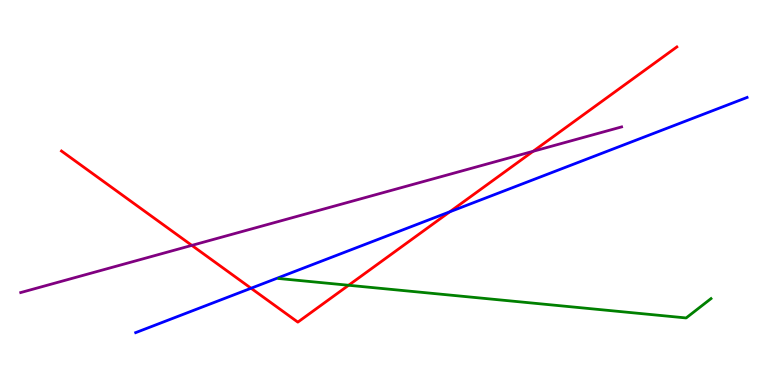[{'lines': ['blue', 'red'], 'intersections': [{'x': 3.24, 'y': 2.51}, {'x': 5.8, 'y': 4.5}]}, {'lines': ['green', 'red'], 'intersections': [{'x': 4.5, 'y': 2.59}]}, {'lines': ['purple', 'red'], 'intersections': [{'x': 2.48, 'y': 3.63}, {'x': 6.88, 'y': 6.07}]}, {'lines': ['blue', 'green'], 'intersections': []}, {'lines': ['blue', 'purple'], 'intersections': []}, {'lines': ['green', 'purple'], 'intersections': []}]